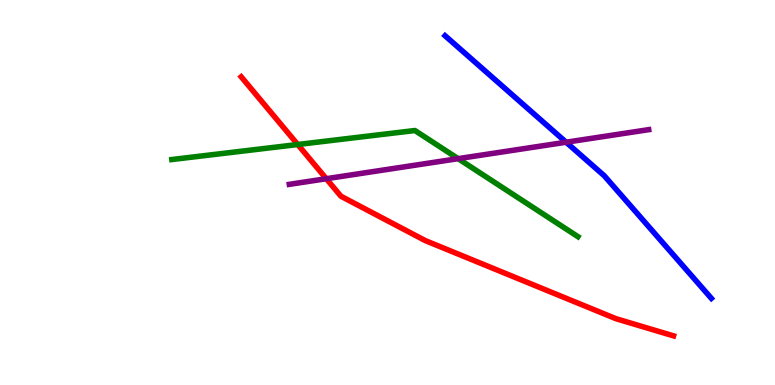[{'lines': ['blue', 'red'], 'intersections': []}, {'lines': ['green', 'red'], 'intersections': [{'x': 3.84, 'y': 6.25}]}, {'lines': ['purple', 'red'], 'intersections': [{'x': 4.21, 'y': 5.36}]}, {'lines': ['blue', 'green'], 'intersections': []}, {'lines': ['blue', 'purple'], 'intersections': [{'x': 7.3, 'y': 6.31}]}, {'lines': ['green', 'purple'], 'intersections': [{'x': 5.91, 'y': 5.88}]}]